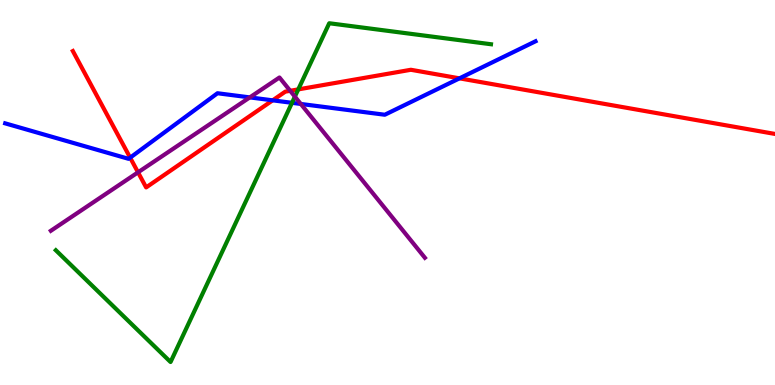[{'lines': ['blue', 'red'], 'intersections': [{'x': 1.68, 'y': 5.9}, {'x': 3.52, 'y': 7.39}, {'x': 5.93, 'y': 7.97}]}, {'lines': ['green', 'red'], 'intersections': [{'x': 3.85, 'y': 7.68}]}, {'lines': ['purple', 'red'], 'intersections': [{'x': 1.78, 'y': 5.52}, {'x': 3.74, 'y': 7.64}]}, {'lines': ['blue', 'green'], 'intersections': [{'x': 3.77, 'y': 7.33}]}, {'lines': ['blue', 'purple'], 'intersections': [{'x': 3.22, 'y': 7.47}, {'x': 3.88, 'y': 7.3}]}, {'lines': ['green', 'purple'], 'intersections': [{'x': 3.8, 'y': 7.49}]}]